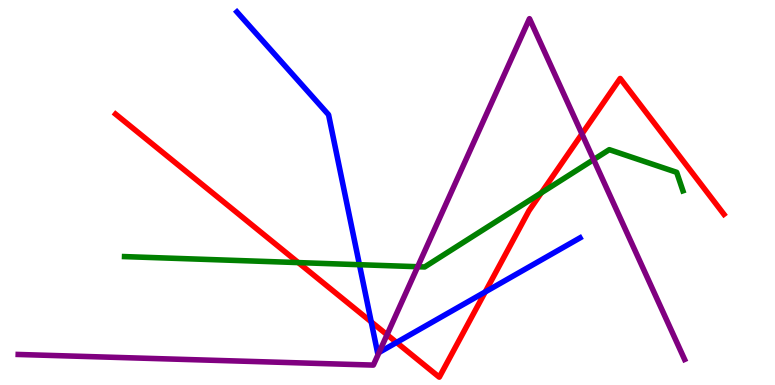[{'lines': ['blue', 'red'], 'intersections': [{'x': 4.79, 'y': 1.64}, {'x': 5.12, 'y': 1.11}, {'x': 6.26, 'y': 2.42}]}, {'lines': ['green', 'red'], 'intersections': [{'x': 3.85, 'y': 3.18}, {'x': 6.98, 'y': 4.99}]}, {'lines': ['purple', 'red'], 'intersections': [{'x': 4.99, 'y': 1.31}, {'x': 7.51, 'y': 6.52}]}, {'lines': ['blue', 'green'], 'intersections': [{'x': 4.64, 'y': 3.12}]}, {'lines': ['blue', 'purple'], 'intersections': [{'x': 4.89, 'y': 0.846}]}, {'lines': ['green', 'purple'], 'intersections': [{'x': 5.39, 'y': 3.07}, {'x': 7.66, 'y': 5.85}]}]